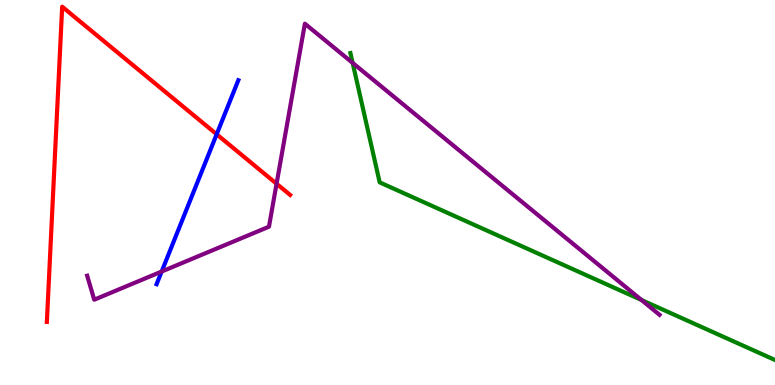[{'lines': ['blue', 'red'], 'intersections': [{'x': 2.8, 'y': 6.51}]}, {'lines': ['green', 'red'], 'intersections': []}, {'lines': ['purple', 'red'], 'intersections': [{'x': 3.57, 'y': 5.23}]}, {'lines': ['blue', 'green'], 'intersections': []}, {'lines': ['blue', 'purple'], 'intersections': [{'x': 2.09, 'y': 2.95}]}, {'lines': ['green', 'purple'], 'intersections': [{'x': 4.55, 'y': 8.37}, {'x': 8.28, 'y': 2.21}]}]